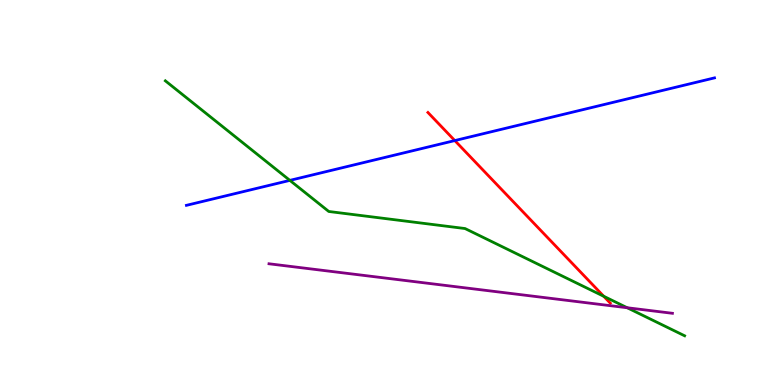[{'lines': ['blue', 'red'], 'intersections': [{'x': 5.87, 'y': 6.35}]}, {'lines': ['green', 'red'], 'intersections': [{'x': 7.79, 'y': 2.3}]}, {'lines': ['purple', 'red'], 'intersections': []}, {'lines': ['blue', 'green'], 'intersections': [{'x': 3.74, 'y': 5.31}]}, {'lines': ['blue', 'purple'], 'intersections': []}, {'lines': ['green', 'purple'], 'intersections': [{'x': 8.09, 'y': 2.01}]}]